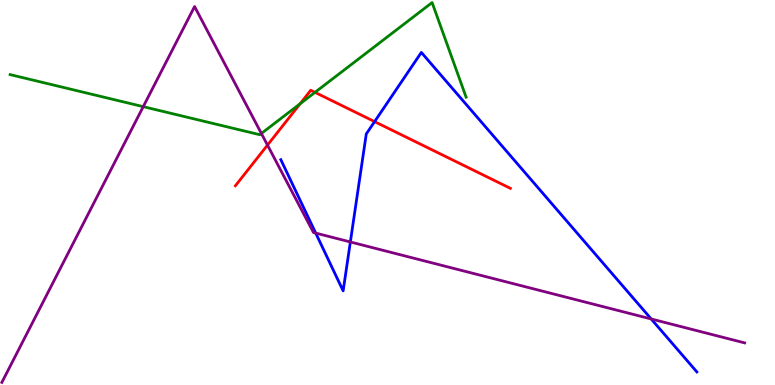[{'lines': ['blue', 'red'], 'intersections': [{'x': 4.83, 'y': 6.84}]}, {'lines': ['green', 'red'], 'intersections': [{'x': 3.87, 'y': 7.3}, {'x': 4.06, 'y': 7.6}]}, {'lines': ['purple', 'red'], 'intersections': [{'x': 3.45, 'y': 6.23}]}, {'lines': ['blue', 'green'], 'intersections': []}, {'lines': ['blue', 'purple'], 'intersections': [{'x': 4.07, 'y': 3.95}, {'x': 4.52, 'y': 3.72}, {'x': 8.4, 'y': 1.72}]}, {'lines': ['green', 'purple'], 'intersections': [{'x': 1.85, 'y': 7.23}, {'x': 3.37, 'y': 6.53}]}]